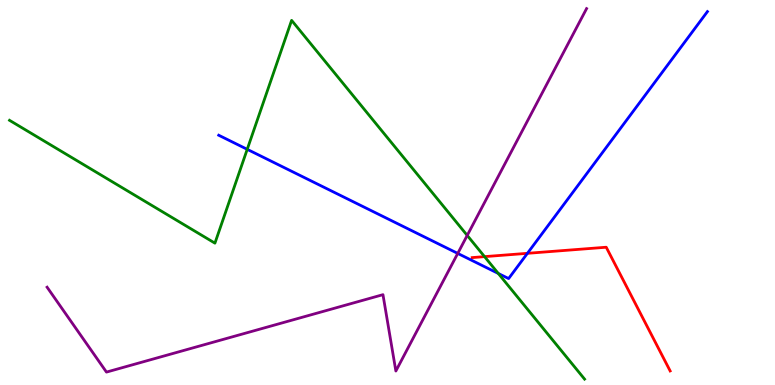[{'lines': ['blue', 'red'], 'intersections': [{'x': 6.81, 'y': 3.42}]}, {'lines': ['green', 'red'], 'intersections': [{'x': 6.25, 'y': 3.33}]}, {'lines': ['purple', 'red'], 'intersections': []}, {'lines': ['blue', 'green'], 'intersections': [{'x': 3.19, 'y': 6.12}, {'x': 6.43, 'y': 2.9}]}, {'lines': ['blue', 'purple'], 'intersections': [{'x': 5.91, 'y': 3.42}]}, {'lines': ['green', 'purple'], 'intersections': [{'x': 6.03, 'y': 3.89}]}]